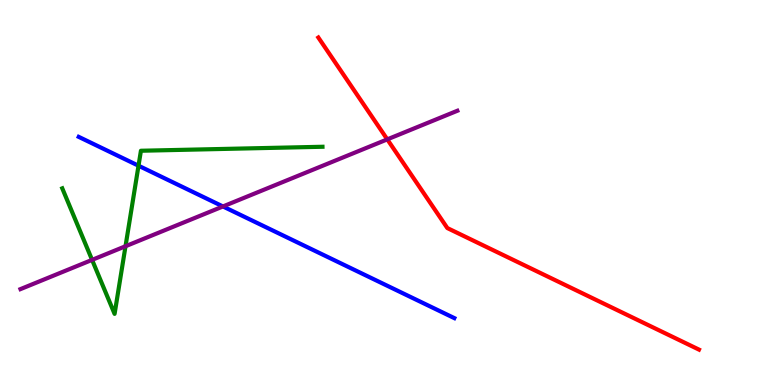[{'lines': ['blue', 'red'], 'intersections': []}, {'lines': ['green', 'red'], 'intersections': []}, {'lines': ['purple', 'red'], 'intersections': [{'x': 5.0, 'y': 6.38}]}, {'lines': ['blue', 'green'], 'intersections': [{'x': 1.79, 'y': 5.7}]}, {'lines': ['blue', 'purple'], 'intersections': [{'x': 2.88, 'y': 4.64}]}, {'lines': ['green', 'purple'], 'intersections': [{'x': 1.19, 'y': 3.25}, {'x': 1.62, 'y': 3.6}]}]